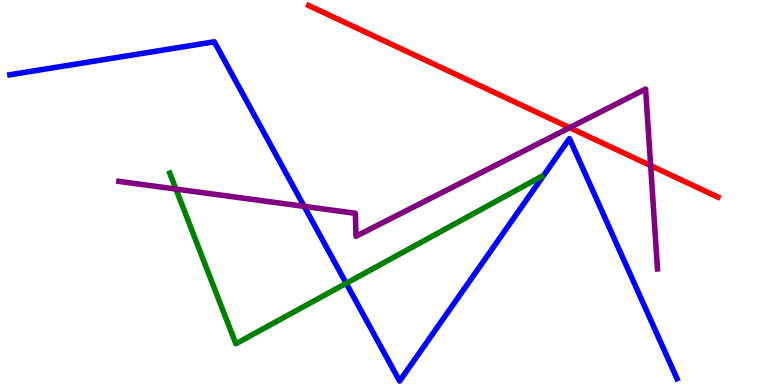[{'lines': ['blue', 'red'], 'intersections': []}, {'lines': ['green', 'red'], 'intersections': []}, {'lines': ['purple', 'red'], 'intersections': [{'x': 7.35, 'y': 6.68}, {'x': 8.4, 'y': 5.7}]}, {'lines': ['blue', 'green'], 'intersections': [{'x': 4.47, 'y': 2.64}]}, {'lines': ['blue', 'purple'], 'intersections': [{'x': 3.92, 'y': 4.64}]}, {'lines': ['green', 'purple'], 'intersections': [{'x': 2.27, 'y': 5.09}]}]